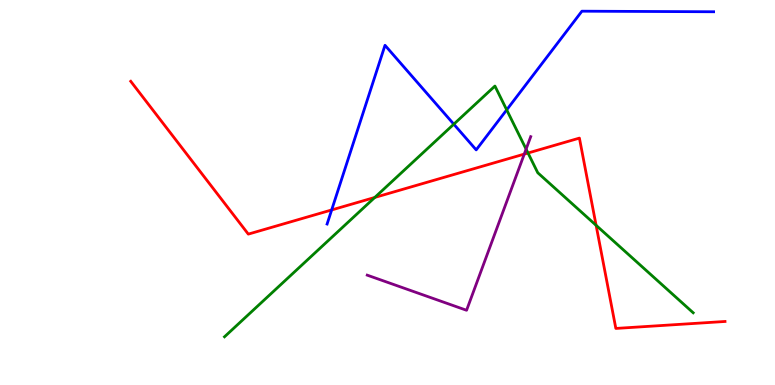[{'lines': ['blue', 'red'], 'intersections': [{'x': 4.28, 'y': 4.55}]}, {'lines': ['green', 'red'], 'intersections': [{'x': 4.84, 'y': 4.87}, {'x': 6.81, 'y': 6.03}, {'x': 7.69, 'y': 4.15}]}, {'lines': ['purple', 'red'], 'intersections': [{'x': 6.76, 'y': 6.0}]}, {'lines': ['blue', 'green'], 'intersections': [{'x': 5.86, 'y': 6.77}, {'x': 6.54, 'y': 7.15}]}, {'lines': ['blue', 'purple'], 'intersections': []}, {'lines': ['green', 'purple'], 'intersections': [{'x': 6.79, 'y': 6.13}]}]